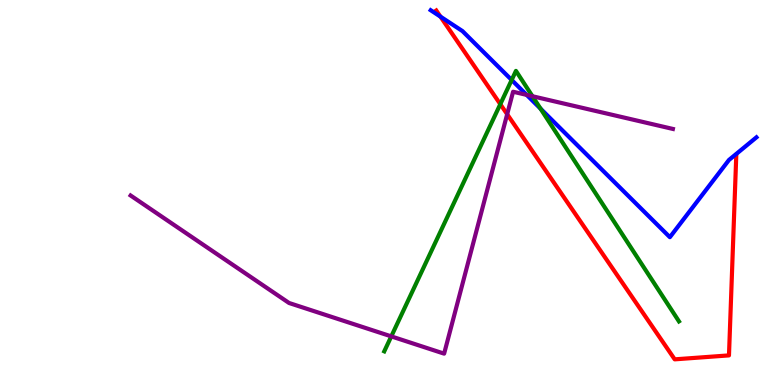[{'lines': ['blue', 'red'], 'intersections': [{'x': 5.68, 'y': 9.57}]}, {'lines': ['green', 'red'], 'intersections': [{'x': 6.46, 'y': 7.29}]}, {'lines': ['purple', 'red'], 'intersections': [{'x': 6.54, 'y': 7.03}]}, {'lines': ['blue', 'green'], 'intersections': [{'x': 6.6, 'y': 7.92}, {'x': 6.97, 'y': 7.18}]}, {'lines': ['blue', 'purple'], 'intersections': [{'x': 6.8, 'y': 7.54}]}, {'lines': ['green', 'purple'], 'intersections': [{'x': 5.05, 'y': 1.26}, {'x': 6.87, 'y': 7.5}]}]